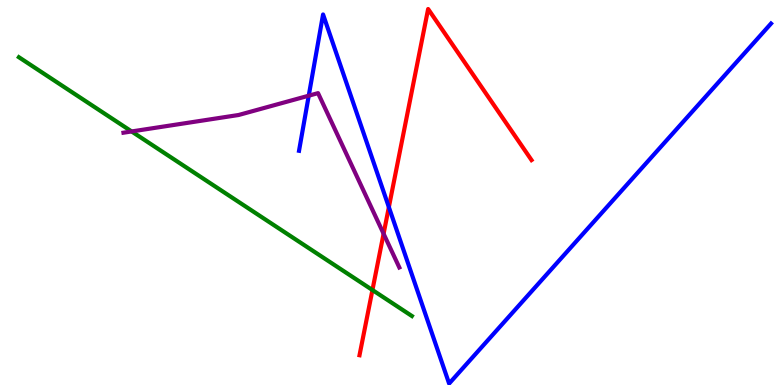[{'lines': ['blue', 'red'], 'intersections': [{'x': 5.02, 'y': 4.62}]}, {'lines': ['green', 'red'], 'intersections': [{'x': 4.81, 'y': 2.47}]}, {'lines': ['purple', 'red'], 'intersections': [{'x': 4.95, 'y': 3.93}]}, {'lines': ['blue', 'green'], 'intersections': []}, {'lines': ['blue', 'purple'], 'intersections': [{'x': 3.98, 'y': 7.51}]}, {'lines': ['green', 'purple'], 'intersections': [{'x': 1.7, 'y': 6.59}]}]